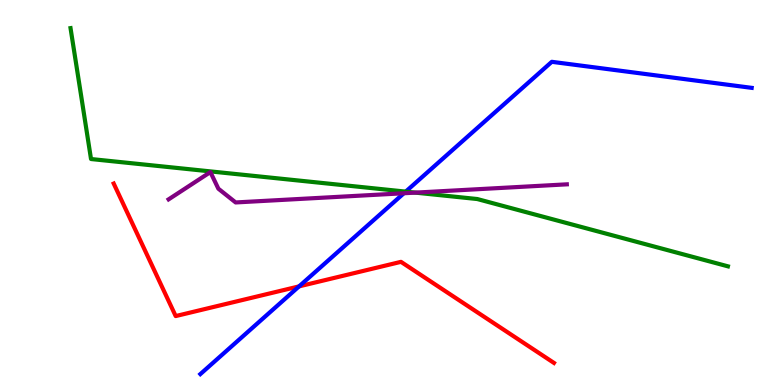[{'lines': ['blue', 'red'], 'intersections': [{'x': 3.86, 'y': 2.56}]}, {'lines': ['green', 'red'], 'intersections': []}, {'lines': ['purple', 'red'], 'intersections': []}, {'lines': ['blue', 'green'], 'intersections': [{'x': 5.24, 'y': 5.02}]}, {'lines': ['blue', 'purple'], 'intersections': [{'x': 5.21, 'y': 4.98}]}, {'lines': ['green', 'purple'], 'intersections': [{'x': 5.36, 'y': 5.0}]}]